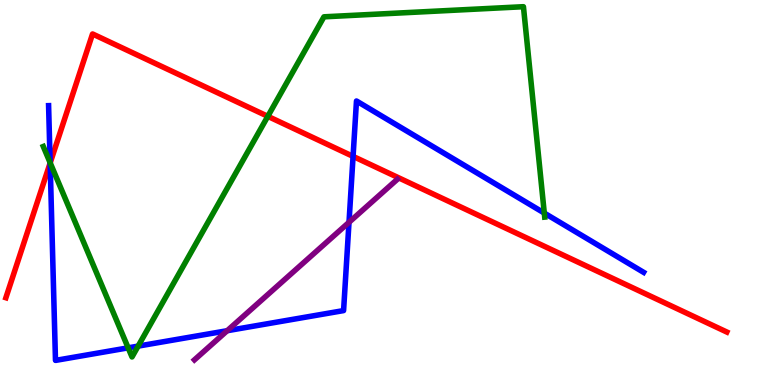[{'lines': ['blue', 'red'], 'intersections': [{'x': 0.647, 'y': 5.77}, {'x': 4.56, 'y': 5.94}]}, {'lines': ['green', 'red'], 'intersections': [{'x': 0.648, 'y': 5.77}, {'x': 3.46, 'y': 6.98}]}, {'lines': ['purple', 'red'], 'intersections': []}, {'lines': ['blue', 'green'], 'intersections': [{'x': 0.647, 'y': 5.77}, {'x': 1.65, 'y': 0.965}, {'x': 1.78, 'y': 1.01}, {'x': 7.02, 'y': 4.47}]}, {'lines': ['blue', 'purple'], 'intersections': [{'x': 2.93, 'y': 1.41}, {'x': 4.5, 'y': 4.23}]}, {'lines': ['green', 'purple'], 'intersections': []}]